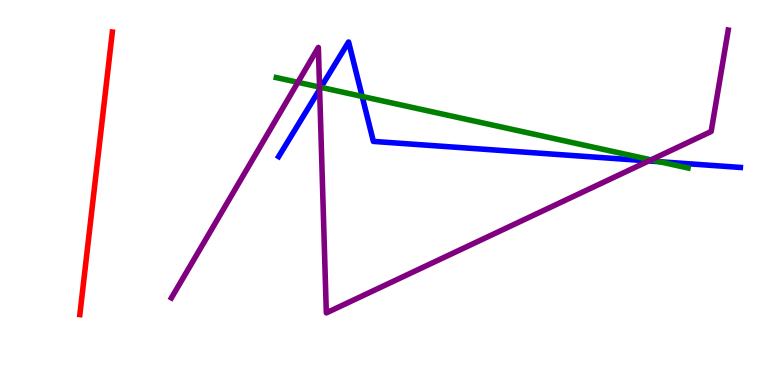[{'lines': ['blue', 'red'], 'intersections': []}, {'lines': ['green', 'red'], 'intersections': []}, {'lines': ['purple', 'red'], 'intersections': []}, {'lines': ['blue', 'green'], 'intersections': [{'x': 4.14, 'y': 7.73}, {'x': 4.67, 'y': 7.5}, {'x': 8.51, 'y': 5.8}]}, {'lines': ['blue', 'purple'], 'intersections': [{'x': 4.12, 'y': 7.68}, {'x': 8.37, 'y': 5.82}]}, {'lines': ['green', 'purple'], 'intersections': [{'x': 3.84, 'y': 7.86}, {'x': 4.12, 'y': 7.74}, {'x': 8.4, 'y': 5.85}]}]